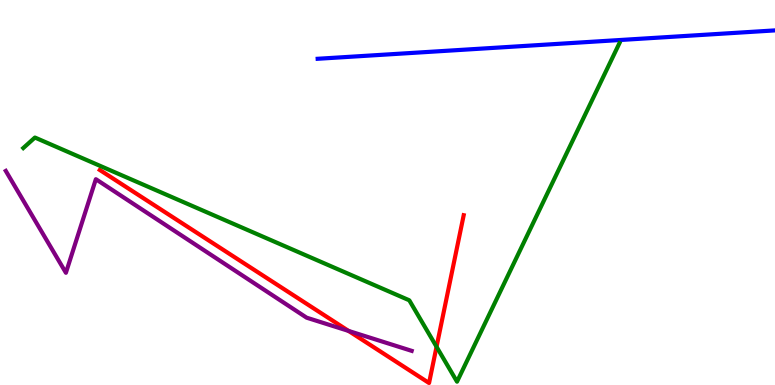[{'lines': ['blue', 'red'], 'intersections': []}, {'lines': ['green', 'red'], 'intersections': [{'x': 5.63, 'y': 0.993}]}, {'lines': ['purple', 'red'], 'intersections': [{'x': 4.5, 'y': 1.4}]}, {'lines': ['blue', 'green'], 'intersections': []}, {'lines': ['blue', 'purple'], 'intersections': []}, {'lines': ['green', 'purple'], 'intersections': []}]